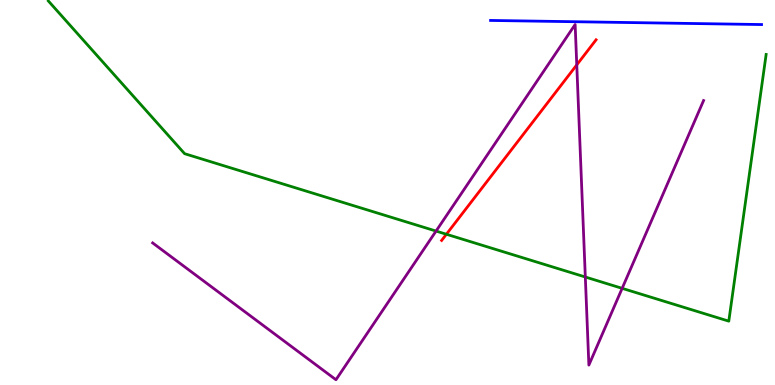[{'lines': ['blue', 'red'], 'intersections': []}, {'lines': ['green', 'red'], 'intersections': [{'x': 5.76, 'y': 3.92}]}, {'lines': ['purple', 'red'], 'intersections': [{'x': 7.44, 'y': 8.31}]}, {'lines': ['blue', 'green'], 'intersections': []}, {'lines': ['blue', 'purple'], 'intersections': []}, {'lines': ['green', 'purple'], 'intersections': [{'x': 5.63, 'y': 4.0}, {'x': 7.55, 'y': 2.81}, {'x': 8.03, 'y': 2.51}]}]